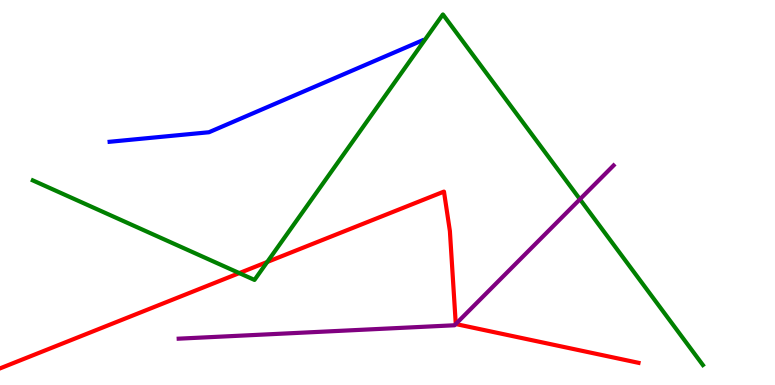[{'lines': ['blue', 'red'], 'intersections': []}, {'lines': ['green', 'red'], 'intersections': [{'x': 3.09, 'y': 2.91}, {'x': 3.45, 'y': 3.2}]}, {'lines': ['purple', 'red'], 'intersections': [{'x': 5.88, 'y': 1.58}]}, {'lines': ['blue', 'green'], 'intersections': []}, {'lines': ['blue', 'purple'], 'intersections': []}, {'lines': ['green', 'purple'], 'intersections': [{'x': 7.48, 'y': 4.82}]}]